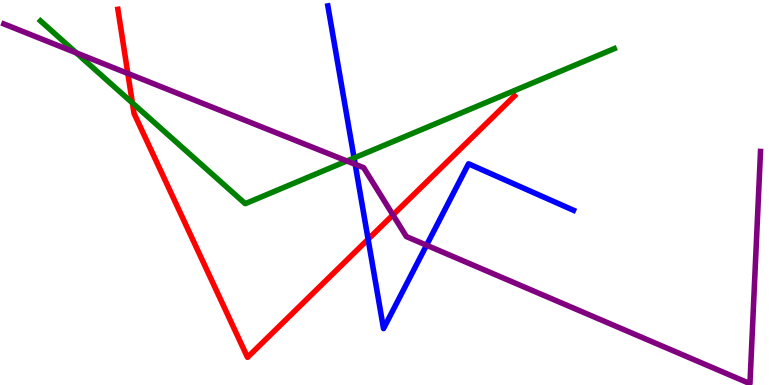[{'lines': ['blue', 'red'], 'intersections': [{'x': 4.75, 'y': 3.79}]}, {'lines': ['green', 'red'], 'intersections': [{'x': 1.71, 'y': 7.33}]}, {'lines': ['purple', 'red'], 'intersections': [{'x': 1.65, 'y': 8.09}, {'x': 5.07, 'y': 4.42}]}, {'lines': ['blue', 'green'], 'intersections': [{'x': 4.57, 'y': 5.9}]}, {'lines': ['blue', 'purple'], 'intersections': [{'x': 4.58, 'y': 5.73}, {'x': 5.5, 'y': 3.63}]}, {'lines': ['green', 'purple'], 'intersections': [{'x': 0.985, 'y': 8.63}, {'x': 4.48, 'y': 5.82}]}]